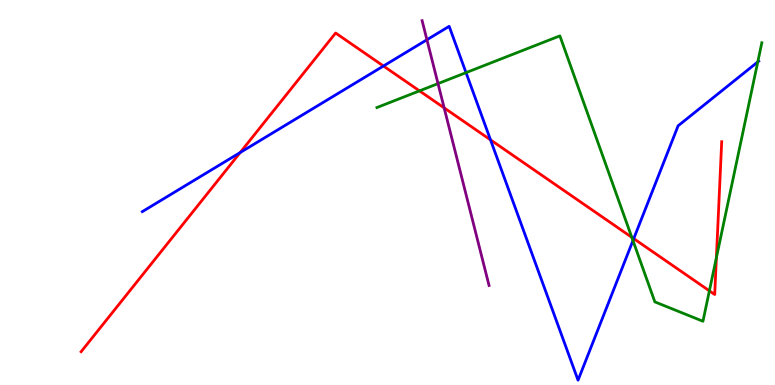[{'lines': ['blue', 'red'], 'intersections': [{'x': 3.1, 'y': 6.04}, {'x': 4.95, 'y': 8.29}, {'x': 6.33, 'y': 6.37}, {'x': 8.18, 'y': 3.8}]}, {'lines': ['green', 'red'], 'intersections': [{'x': 5.41, 'y': 7.64}, {'x': 8.15, 'y': 3.84}, {'x': 9.15, 'y': 2.45}, {'x': 9.24, 'y': 3.31}]}, {'lines': ['purple', 'red'], 'intersections': [{'x': 5.73, 'y': 7.2}]}, {'lines': ['blue', 'green'], 'intersections': [{'x': 6.01, 'y': 8.11}, {'x': 8.17, 'y': 3.75}, {'x': 9.78, 'y': 8.39}]}, {'lines': ['blue', 'purple'], 'intersections': [{'x': 5.51, 'y': 8.97}]}, {'lines': ['green', 'purple'], 'intersections': [{'x': 5.65, 'y': 7.83}]}]